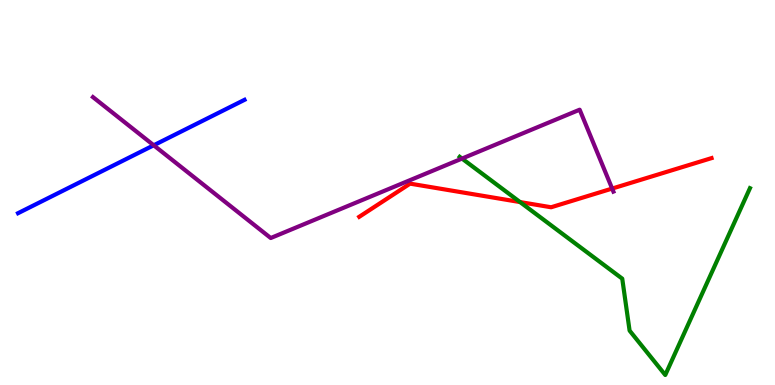[{'lines': ['blue', 'red'], 'intersections': []}, {'lines': ['green', 'red'], 'intersections': [{'x': 6.71, 'y': 4.75}]}, {'lines': ['purple', 'red'], 'intersections': [{'x': 7.9, 'y': 5.1}]}, {'lines': ['blue', 'green'], 'intersections': []}, {'lines': ['blue', 'purple'], 'intersections': [{'x': 1.98, 'y': 6.23}]}, {'lines': ['green', 'purple'], 'intersections': [{'x': 5.96, 'y': 5.88}]}]